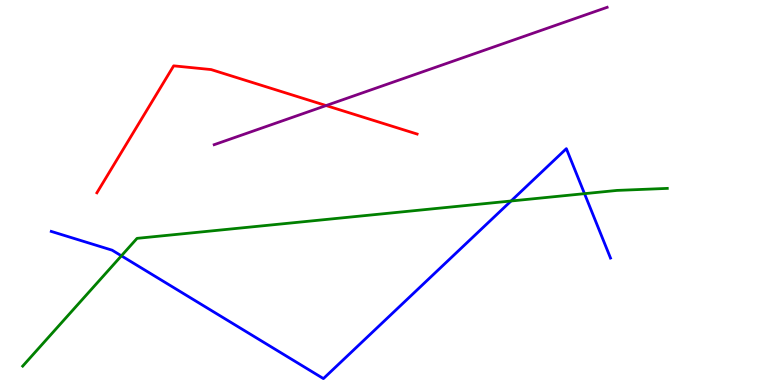[{'lines': ['blue', 'red'], 'intersections': []}, {'lines': ['green', 'red'], 'intersections': []}, {'lines': ['purple', 'red'], 'intersections': [{'x': 4.21, 'y': 7.26}]}, {'lines': ['blue', 'green'], 'intersections': [{'x': 1.57, 'y': 3.36}, {'x': 6.59, 'y': 4.78}, {'x': 7.54, 'y': 4.97}]}, {'lines': ['blue', 'purple'], 'intersections': []}, {'lines': ['green', 'purple'], 'intersections': []}]